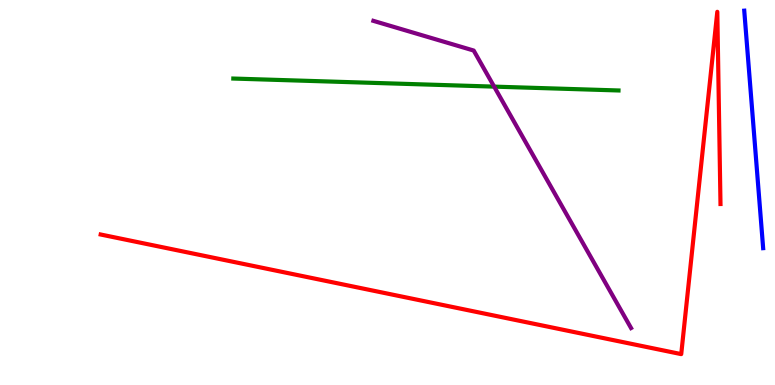[{'lines': ['blue', 'red'], 'intersections': []}, {'lines': ['green', 'red'], 'intersections': []}, {'lines': ['purple', 'red'], 'intersections': []}, {'lines': ['blue', 'green'], 'intersections': []}, {'lines': ['blue', 'purple'], 'intersections': []}, {'lines': ['green', 'purple'], 'intersections': [{'x': 6.38, 'y': 7.75}]}]